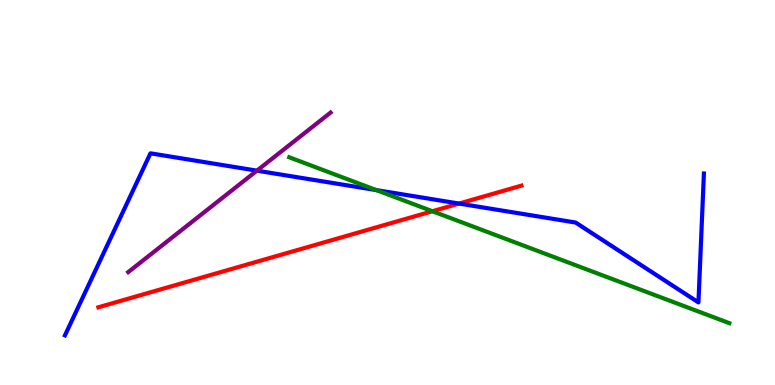[{'lines': ['blue', 'red'], 'intersections': [{'x': 5.92, 'y': 4.71}]}, {'lines': ['green', 'red'], 'intersections': [{'x': 5.58, 'y': 4.51}]}, {'lines': ['purple', 'red'], 'intersections': []}, {'lines': ['blue', 'green'], 'intersections': [{'x': 4.86, 'y': 5.06}]}, {'lines': ['blue', 'purple'], 'intersections': [{'x': 3.32, 'y': 5.57}]}, {'lines': ['green', 'purple'], 'intersections': []}]